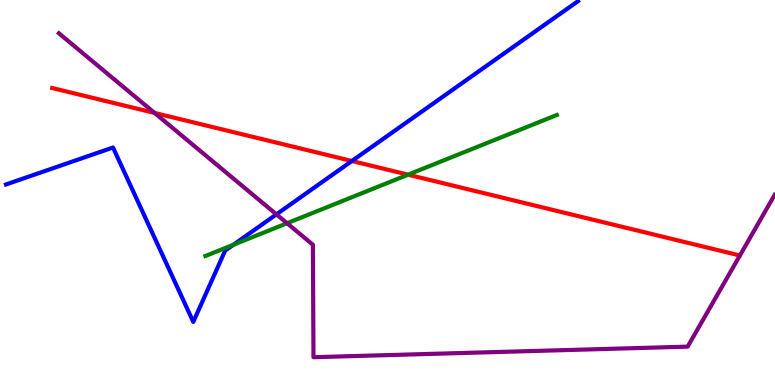[{'lines': ['blue', 'red'], 'intersections': [{'x': 4.54, 'y': 5.82}]}, {'lines': ['green', 'red'], 'intersections': [{'x': 5.27, 'y': 5.46}]}, {'lines': ['purple', 'red'], 'intersections': [{'x': 1.99, 'y': 7.07}]}, {'lines': ['blue', 'green'], 'intersections': [{'x': 3.01, 'y': 3.64}]}, {'lines': ['blue', 'purple'], 'intersections': [{'x': 3.57, 'y': 4.43}]}, {'lines': ['green', 'purple'], 'intersections': [{'x': 3.7, 'y': 4.2}]}]